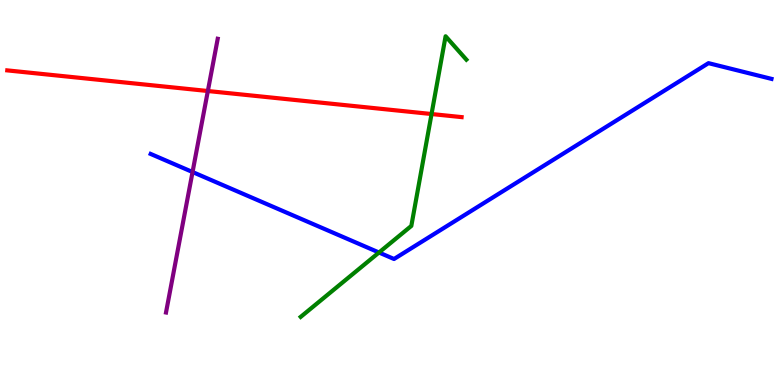[{'lines': ['blue', 'red'], 'intersections': []}, {'lines': ['green', 'red'], 'intersections': [{'x': 5.57, 'y': 7.04}]}, {'lines': ['purple', 'red'], 'intersections': [{'x': 2.68, 'y': 7.64}]}, {'lines': ['blue', 'green'], 'intersections': [{'x': 4.89, 'y': 3.44}]}, {'lines': ['blue', 'purple'], 'intersections': [{'x': 2.48, 'y': 5.53}]}, {'lines': ['green', 'purple'], 'intersections': []}]